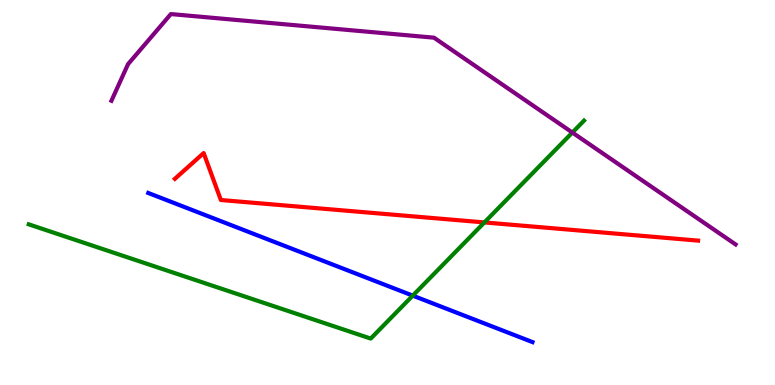[{'lines': ['blue', 'red'], 'intersections': []}, {'lines': ['green', 'red'], 'intersections': [{'x': 6.25, 'y': 4.22}]}, {'lines': ['purple', 'red'], 'intersections': []}, {'lines': ['blue', 'green'], 'intersections': [{'x': 5.33, 'y': 2.32}]}, {'lines': ['blue', 'purple'], 'intersections': []}, {'lines': ['green', 'purple'], 'intersections': [{'x': 7.39, 'y': 6.56}]}]